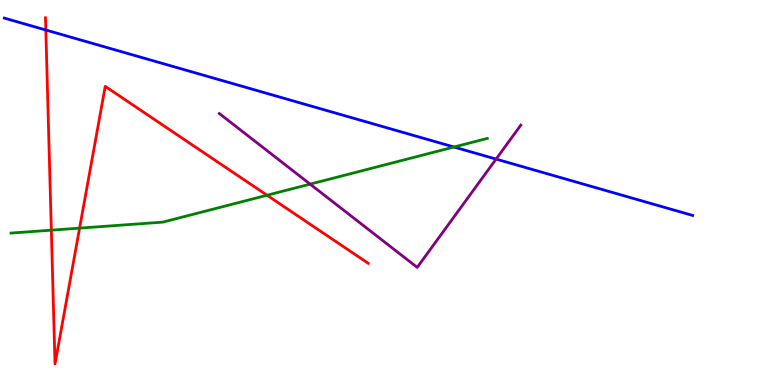[{'lines': ['blue', 'red'], 'intersections': [{'x': 0.591, 'y': 9.22}]}, {'lines': ['green', 'red'], 'intersections': [{'x': 0.662, 'y': 4.02}, {'x': 1.03, 'y': 4.07}, {'x': 3.45, 'y': 4.93}]}, {'lines': ['purple', 'red'], 'intersections': []}, {'lines': ['blue', 'green'], 'intersections': [{'x': 5.86, 'y': 6.18}]}, {'lines': ['blue', 'purple'], 'intersections': [{'x': 6.4, 'y': 5.87}]}, {'lines': ['green', 'purple'], 'intersections': [{'x': 4.0, 'y': 5.22}]}]